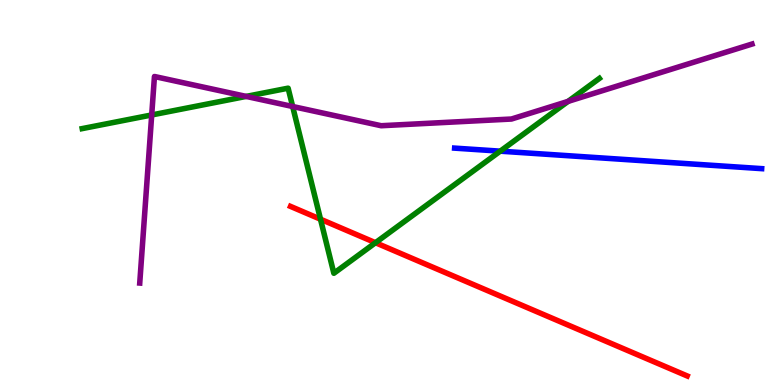[{'lines': ['blue', 'red'], 'intersections': []}, {'lines': ['green', 'red'], 'intersections': [{'x': 4.14, 'y': 4.31}, {'x': 4.84, 'y': 3.7}]}, {'lines': ['purple', 'red'], 'intersections': []}, {'lines': ['blue', 'green'], 'intersections': [{'x': 6.45, 'y': 6.07}]}, {'lines': ['blue', 'purple'], 'intersections': []}, {'lines': ['green', 'purple'], 'intersections': [{'x': 1.96, 'y': 7.01}, {'x': 3.18, 'y': 7.5}, {'x': 3.78, 'y': 7.23}, {'x': 7.33, 'y': 7.37}]}]